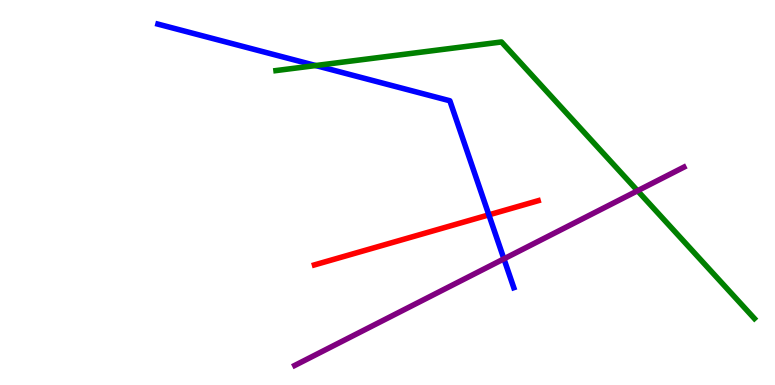[{'lines': ['blue', 'red'], 'intersections': [{'x': 6.31, 'y': 4.42}]}, {'lines': ['green', 'red'], 'intersections': []}, {'lines': ['purple', 'red'], 'intersections': []}, {'lines': ['blue', 'green'], 'intersections': [{'x': 4.07, 'y': 8.3}]}, {'lines': ['blue', 'purple'], 'intersections': [{'x': 6.5, 'y': 3.28}]}, {'lines': ['green', 'purple'], 'intersections': [{'x': 8.23, 'y': 5.05}]}]